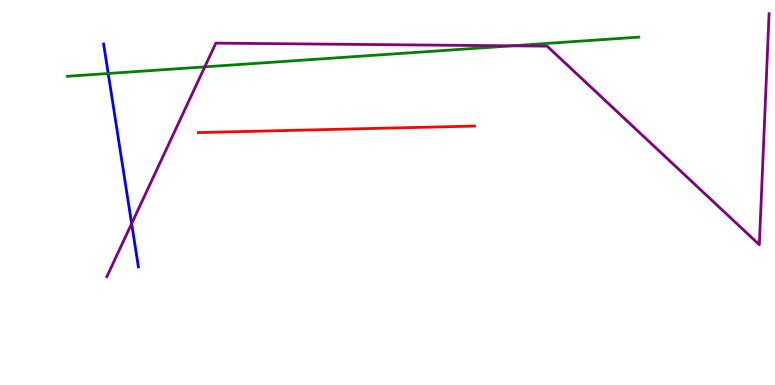[{'lines': ['blue', 'red'], 'intersections': []}, {'lines': ['green', 'red'], 'intersections': []}, {'lines': ['purple', 'red'], 'intersections': []}, {'lines': ['blue', 'green'], 'intersections': [{'x': 1.4, 'y': 8.09}]}, {'lines': ['blue', 'purple'], 'intersections': [{'x': 1.7, 'y': 4.19}]}, {'lines': ['green', 'purple'], 'intersections': [{'x': 2.64, 'y': 8.26}, {'x': 6.6, 'y': 8.81}]}]